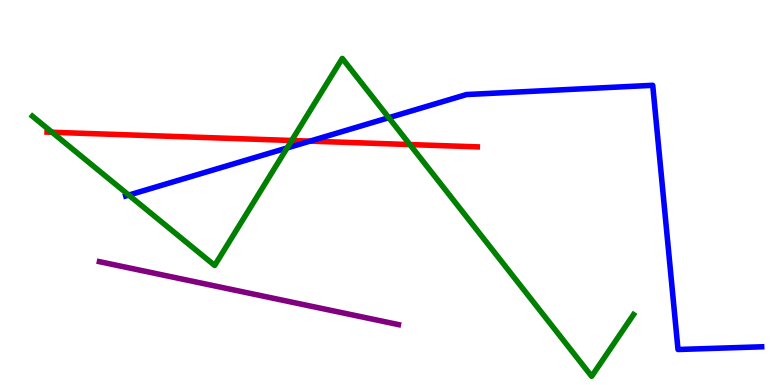[{'lines': ['blue', 'red'], 'intersections': [{'x': 4.0, 'y': 6.33}]}, {'lines': ['green', 'red'], 'intersections': [{'x': 0.671, 'y': 6.56}, {'x': 3.76, 'y': 6.35}, {'x': 5.29, 'y': 6.25}]}, {'lines': ['purple', 'red'], 'intersections': []}, {'lines': ['blue', 'green'], 'intersections': [{'x': 1.66, 'y': 4.93}, {'x': 3.7, 'y': 6.16}, {'x': 5.02, 'y': 6.94}]}, {'lines': ['blue', 'purple'], 'intersections': []}, {'lines': ['green', 'purple'], 'intersections': []}]